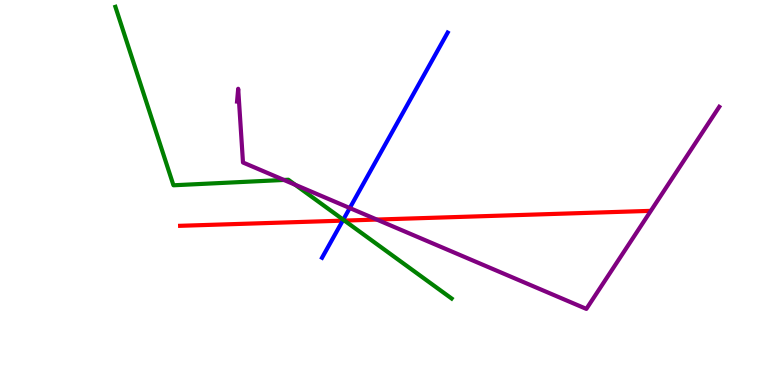[{'lines': ['blue', 'red'], 'intersections': [{'x': 4.42, 'y': 4.27}]}, {'lines': ['green', 'red'], 'intersections': [{'x': 4.44, 'y': 4.27}]}, {'lines': ['purple', 'red'], 'intersections': [{'x': 4.86, 'y': 4.3}]}, {'lines': ['blue', 'green'], 'intersections': [{'x': 4.43, 'y': 4.29}]}, {'lines': ['blue', 'purple'], 'intersections': [{'x': 4.51, 'y': 4.6}]}, {'lines': ['green', 'purple'], 'intersections': [{'x': 3.66, 'y': 5.33}, {'x': 3.81, 'y': 5.2}]}]